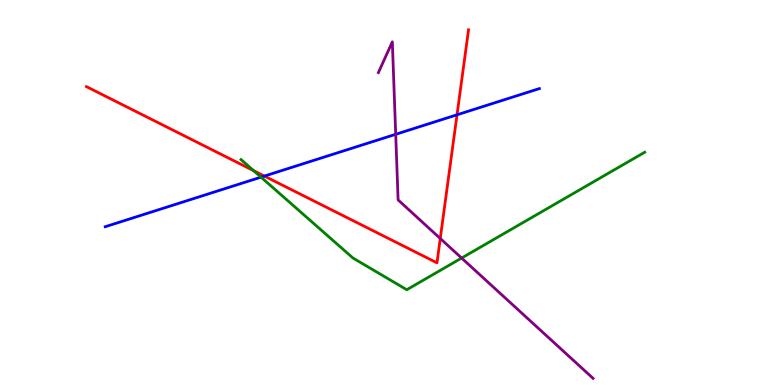[{'lines': ['blue', 'red'], 'intersections': [{'x': 3.41, 'y': 5.43}, {'x': 5.9, 'y': 7.02}]}, {'lines': ['green', 'red'], 'intersections': [{'x': 3.27, 'y': 5.57}]}, {'lines': ['purple', 'red'], 'intersections': [{'x': 5.68, 'y': 3.81}]}, {'lines': ['blue', 'green'], 'intersections': [{'x': 3.37, 'y': 5.4}]}, {'lines': ['blue', 'purple'], 'intersections': [{'x': 5.11, 'y': 6.51}]}, {'lines': ['green', 'purple'], 'intersections': [{'x': 5.96, 'y': 3.3}]}]